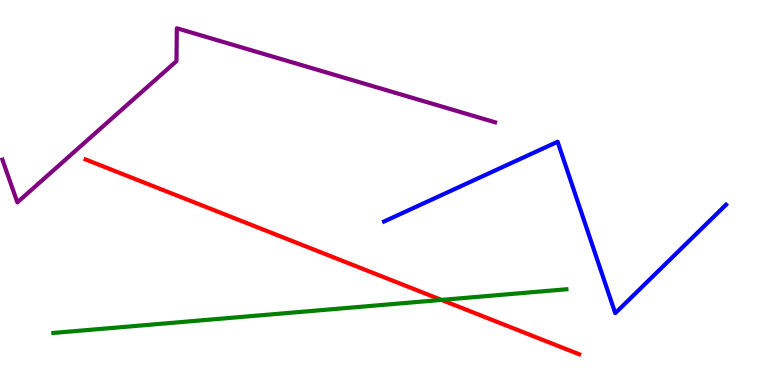[{'lines': ['blue', 'red'], 'intersections': []}, {'lines': ['green', 'red'], 'intersections': [{'x': 5.7, 'y': 2.21}]}, {'lines': ['purple', 'red'], 'intersections': []}, {'lines': ['blue', 'green'], 'intersections': []}, {'lines': ['blue', 'purple'], 'intersections': []}, {'lines': ['green', 'purple'], 'intersections': []}]